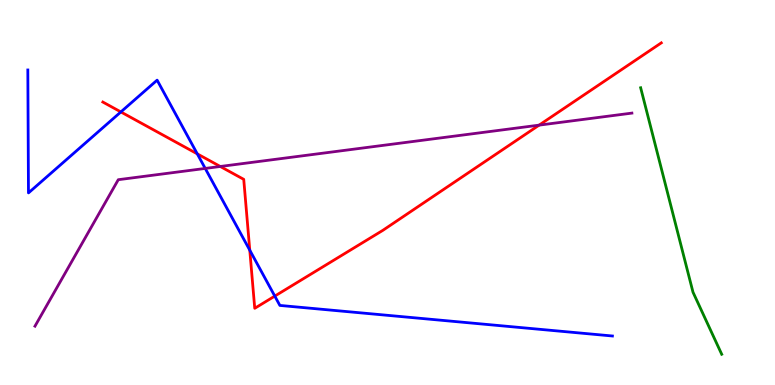[{'lines': ['blue', 'red'], 'intersections': [{'x': 1.56, 'y': 7.09}, {'x': 2.55, 'y': 6.0}, {'x': 3.22, 'y': 3.5}, {'x': 3.55, 'y': 2.31}]}, {'lines': ['green', 'red'], 'intersections': []}, {'lines': ['purple', 'red'], 'intersections': [{'x': 2.84, 'y': 5.68}, {'x': 6.96, 'y': 6.75}]}, {'lines': ['blue', 'green'], 'intersections': []}, {'lines': ['blue', 'purple'], 'intersections': [{'x': 2.65, 'y': 5.63}]}, {'lines': ['green', 'purple'], 'intersections': []}]